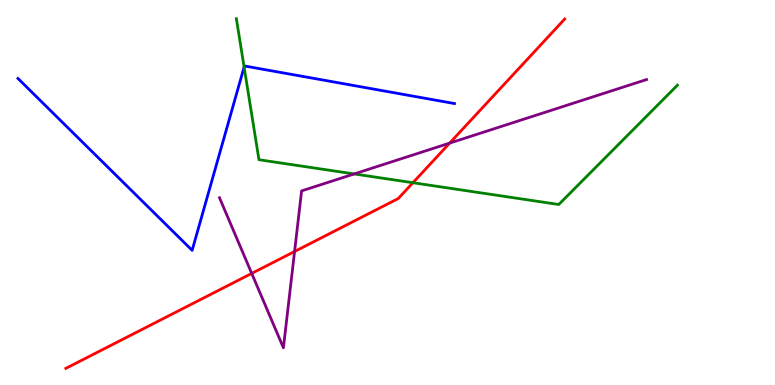[{'lines': ['blue', 'red'], 'intersections': []}, {'lines': ['green', 'red'], 'intersections': [{'x': 5.33, 'y': 5.25}]}, {'lines': ['purple', 'red'], 'intersections': [{'x': 3.25, 'y': 2.9}, {'x': 3.8, 'y': 3.47}, {'x': 5.8, 'y': 6.28}]}, {'lines': ['blue', 'green'], 'intersections': [{'x': 3.15, 'y': 8.26}]}, {'lines': ['blue', 'purple'], 'intersections': []}, {'lines': ['green', 'purple'], 'intersections': [{'x': 4.57, 'y': 5.48}]}]